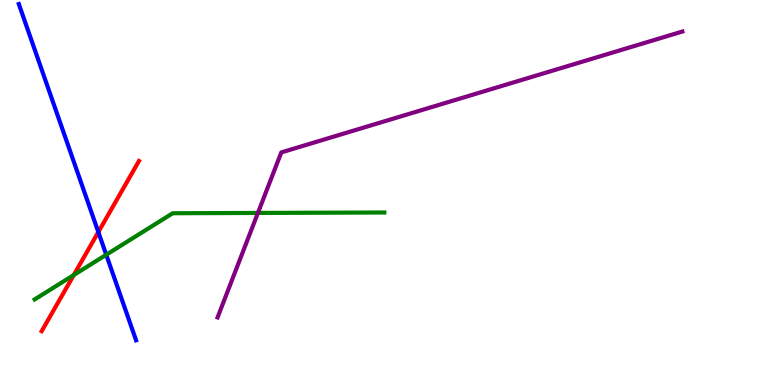[{'lines': ['blue', 'red'], 'intersections': [{'x': 1.27, 'y': 3.97}]}, {'lines': ['green', 'red'], 'intersections': [{'x': 0.952, 'y': 2.86}]}, {'lines': ['purple', 'red'], 'intersections': []}, {'lines': ['blue', 'green'], 'intersections': [{'x': 1.37, 'y': 3.38}]}, {'lines': ['blue', 'purple'], 'intersections': []}, {'lines': ['green', 'purple'], 'intersections': [{'x': 3.33, 'y': 4.47}]}]